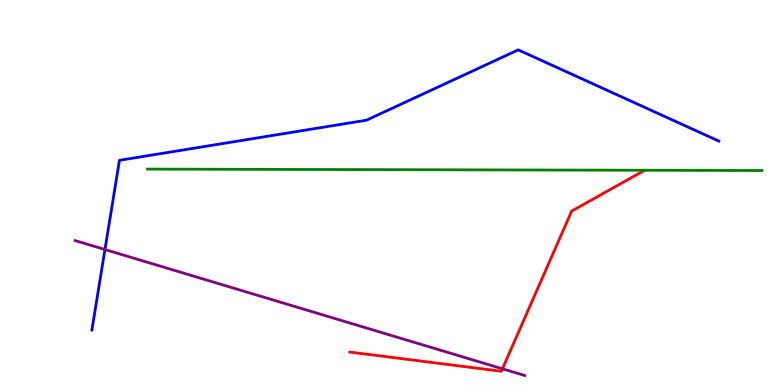[{'lines': ['blue', 'red'], 'intersections': []}, {'lines': ['green', 'red'], 'intersections': []}, {'lines': ['purple', 'red'], 'intersections': [{'x': 6.48, 'y': 0.421}]}, {'lines': ['blue', 'green'], 'intersections': []}, {'lines': ['blue', 'purple'], 'intersections': [{'x': 1.35, 'y': 3.52}]}, {'lines': ['green', 'purple'], 'intersections': []}]